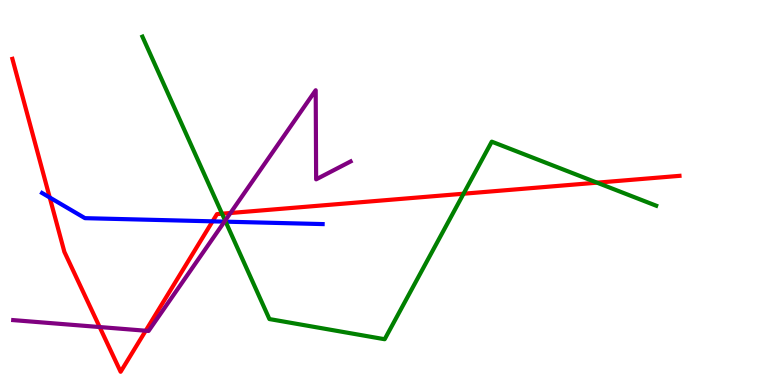[{'lines': ['blue', 'red'], 'intersections': [{'x': 0.642, 'y': 4.87}, {'x': 2.74, 'y': 4.25}]}, {'lines': ['green', 'red'], 'intersections': [{'x': 2.87, 'y': 4.45}, {'x': 5.98, 'y': 4.97}, {'x': 7.7, 'y': 5.26}]}, {'lines': ['purple', 'red'], 'intersections': [{'x': 1.29, 'y': 1.51}, {'x': 1.88, 'y': 1.41}, {'x': 2.97, 'y': 4.47}]}, {'lines': ['blue', 'green'], 'intersections': [{'x': 2.91, 'y': 4.24}]}, {'lines': ['blue', 'purple'], 'intersections': [{'x': 2.9, 'y': 4.24}]}, {'lines': ['green', 'purple'], 'intersections': [{'x': 2.91, 'y': 4.27}]}]